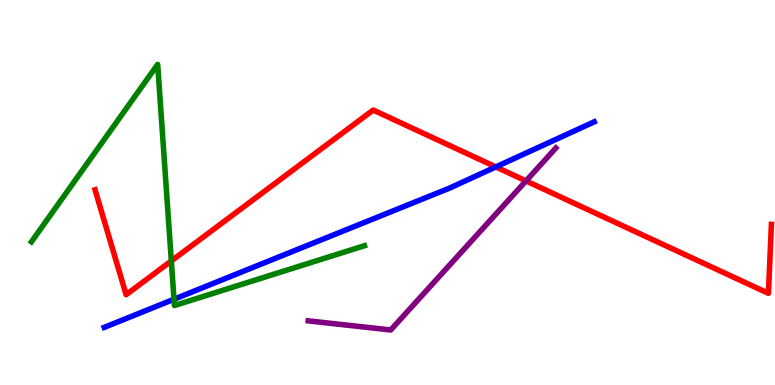[{'lines': ['blue', 'red'], 'intersections': [{'x': 6.4, 'y': 5.66}]}, {'lines': ['green', 'red'], 'intersections': [{'x': 2.21, 'y': 3.22}]}, {'lines': ['purple', 'red'], 'intersections': [{'x': 6.79, 'y': 5.3}]}, {'lines': ['blue', 'green'], 'intersections': [{'x': 2.25, 'y': 2.23}]}, {'lines': ['blue', 'purple'], 'intersections': []}, {'lines': ['green', 'purple'], 'intersections': []}]